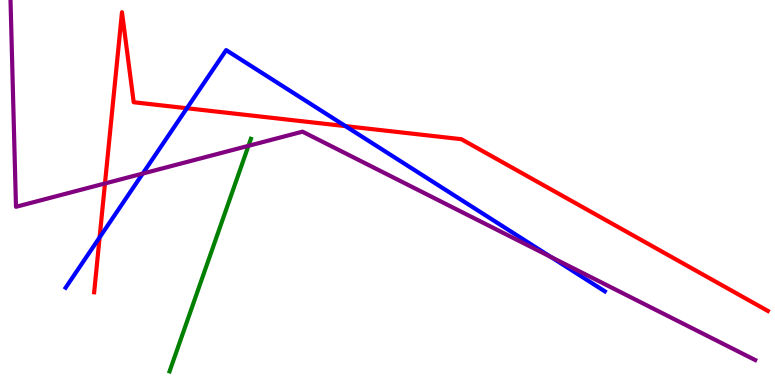[{'lines': ['blue', 'red'], 'intersections': [{'x': 1.29, 'y': 3.83}, {'x': 2.41, 'y': 7.19}, {'x': 4.46, 'y': 6.72}]}, {'lines': ['green', 'red'], 'intersections': []}, {'lines': ['purple', 'red'], 'intersections': [{'x': 1.35, 'y': 5.23}]}, {'lines': ['blue', 'green'], 'intersections': []}, {'lines': ['blue', 'purple'], 'intersections': [{'x': 1.84, 'y': 5.49}, {'x': 7.11, 'y': 3.33}]}, {'lines': ['green', 'purple'], 'intersections': [{'x': 3.21, 'y': 6.21}]}]